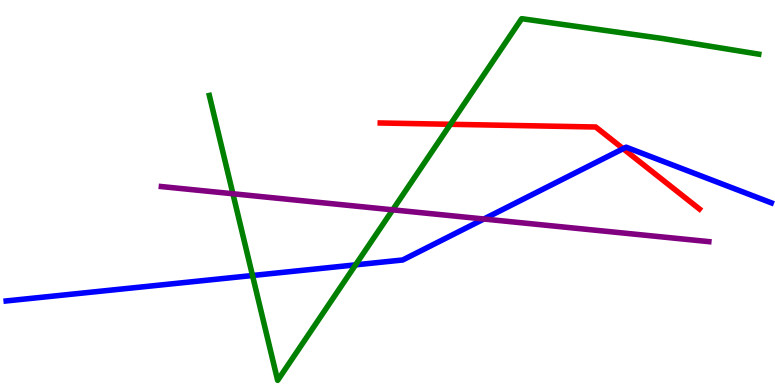[{'lines': ['blue', 'red'], 'intersections': [{'x': 8.04, 'y': 6.14}]}, {'lines': ['green', 'red'], 'intersections': [{'x': 5.81, 'y': 6.77}]}, {'lines': ['purple', 'red'], 'intersections': []}, {'lines': ['blue', 'green'], 'intersections': [{'x': 3.26, 'y': 2.84}, {'x': 4.59, 'y': 3.12}]}, {'lines': ['blue', 'purple'], 'intersections': [{'x': 6.24, 'y': 4.31}]}, {'lines': ['green', 'purple'], 'intersections': [{'x': 3.01, 'y': 4.97}, {'x': 5.07, 'y': 4.55}]}]